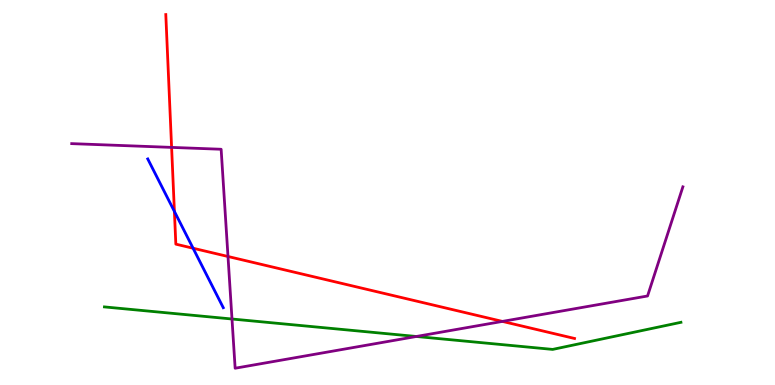[{'lines': ['blue', 'red'], 'intersections': [{'x': 2.25, 'y': 4.51}, {'x': 2.49, 'y': 3.55}]}, {'lines': ['green', 'red'], 'intersections': []}, {'lines': ['purple', 'red'], 'intersections': [{'x': 2.21, 'y': 6.17}, {'x': 2.94, 'y': 3.34}, {'x': 6.48, 'y': 1.65}]}, {'lines': ['blue', 'green'], 'intersections': []}, {'lines': ['blue', 'purple'], 'intersections': []}, {'lines': ['green', 'purple'], 'intersections': [{'x': 2.99, 'y': 1.71}, {'x': 5.37, 'y': 1.26}]}]